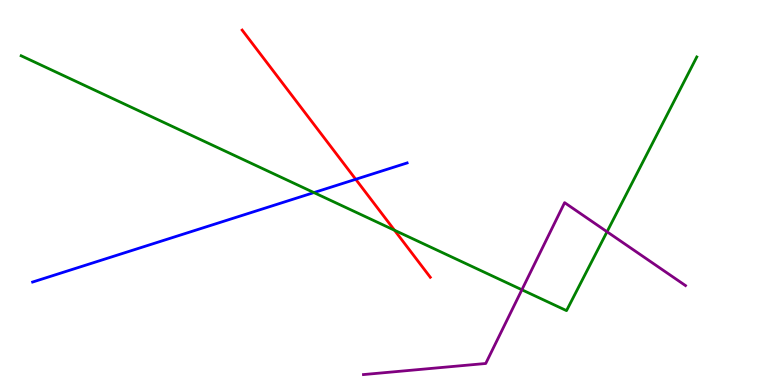[{'lines': ['blue', 'red'], 'intersections': [{'x': 4.59, 'y': 5.34}]}, {'lines': ['green', 'red'], 'intersections': [{'x': 5.09, 'y': 4.02}]}, {'lines': ['purple', 'red'], 'intersections': []}, {'lines': ['blue', 'green'], 'intersections': [{'x': 4.05, 'y': 5.0}]}, {'lines': ['blue', 'purple'], 'intersections': []}, {'lines': ['green', 'purple'], 'intersections': [{'x': 6.73, 'y': 2.47}, {'x': 7.83, 'y': 3.98}]}]